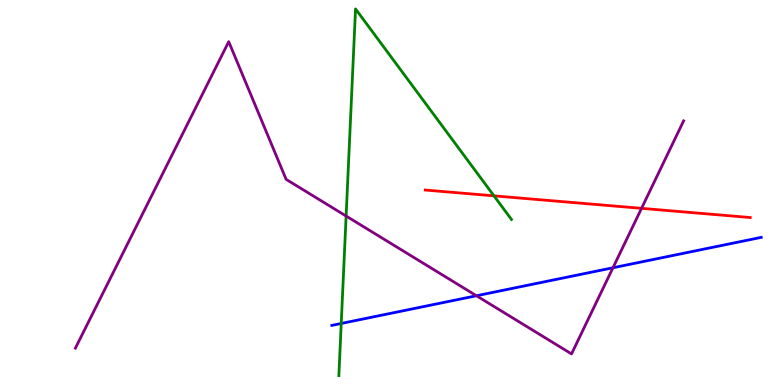[{'lines': ['blue', 'red'], 'intersections': []}, {'lines': ['green', 'red'], 'intersections': [{'x': 6.37, 'y': 4.91}]}, {'lines': ['purple', 'red'], 'intersections': [{'x': 8.28, 'y': 4.59}]}, {'lines': ['blue', 'green'], 'intersections': [{'x': 4.4, 'y': 1.6}]}, {'lines': ['blue', 'purple'], 'intersections': [{'x': 6.15, 'y': 2.32}, {'x': 7.91, 'y': 3.05}]}, {'lines': ['green', 'purple'], 'intersections': [{'x': 4.47, 'y': 4.39}]}]